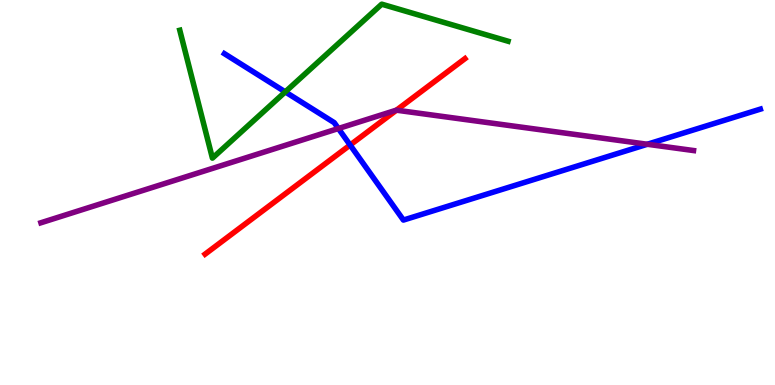[{'lines': ['blue', 'red'], 'intersections': [{'x': 4.52, 'y': 6.23}]}, {'lines': ['green', 'red'], 'intersections': []}, {'lines': ['purple', 'red'], 'intersections': [{'x': 5.12, 'y': 7.14}]}, {'lines': ['blue', 'green'], 'intersections': [{'x': 3.68, 'y': 7.61}]}, {'lines': ['blue', 'purple'], 'intersections': [{'x': 4.37, 'y': 6.66}, {'x': 8.35, 'y': 6.25}]}, {'lines': ['green', 'purple'], 'intersections': []}]